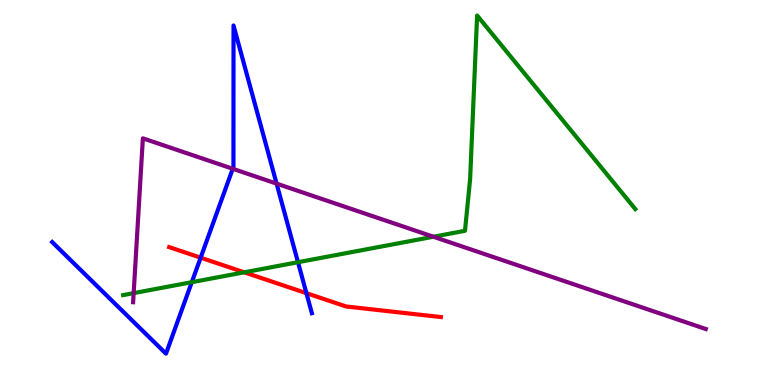[{'lines': ['blue', 'red'], 'intersections': [{'x': 2.59, 'y': 3.31}, {'x': 3.95, 'y': 2.39}]}, {'lines': ['green', 'red'], 'intersections': [{'x': 3.15, 'y': 2.93}]}, {'lines': ['purple', 'red'], 'intersections': []}, {'lines': ['blue', 'green'], 'intersections': [{'x': 2.47, 'y': 2.67}, {'x': 3.84, 'y': 3.19}]}, {'lines': ['blue', 'purple'], 'intersections': [{'x': 3.0, 'y': 5.62}, {'x': 3.57, 'y': 5.23}]}, {'lines': ['green', 'purple'], 'intersections': [{'x': 1.72, 'y': 2.39}, {'x': 5.59, 'y': 3.85}]}]